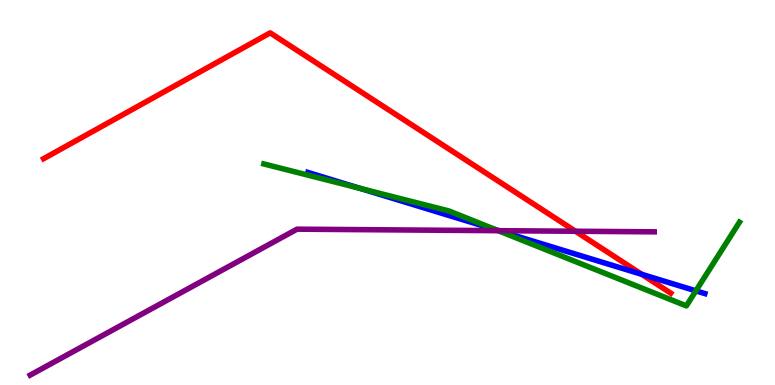[{'lines': ['blue', 'red'], 'intersections': [{'x': 8.28, 'y': 2.87}]}, {'lines': ['green', 'red'], 'intersections': []}, {'lines': ['purple', 'red'], 'intersections': [{'x': 7.43, 'y': 3.99}]}, {'lines': ['blue', 'green'], 'intersections': [{'x': 4.65, 'y': 5.1}, {'x': 6.41, 'y': 4.03}, {'x': 8.98, 'y': 2.45}]}, {'lines': ['blue', 'purple'], 'intersections': [{'x': 6.44, 'y': 4.01}]}, {'lines': ['green', 'purple'], 'intersections': [{'x': 6.43, 'y': 4.01}]}]